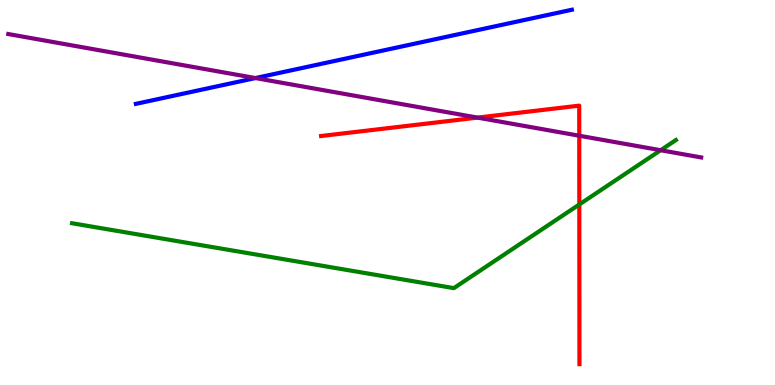[{'lines': ['blue', 'red'], 'intersections': []}, {'lines': ['green', 'red'], 'intersections': [{'x': 7.48, 'y': 4.69}]}, {'lines': ['purple', 'red'], 'intersections': [{'x': 6.16, 'y': 6.95}, {'x': 7.47, 'y': 6.47}]}, {'lines': ['blue', 'green'], 'intersections': []}, {'lines': ['blue', 'purple'], 'intersections': [{'x': 3.3, 'y': 7.97}]}, {'lines': ['green', 'purple'], 'intersections': [{'x': 8.52, 'y': 6.1}]}]